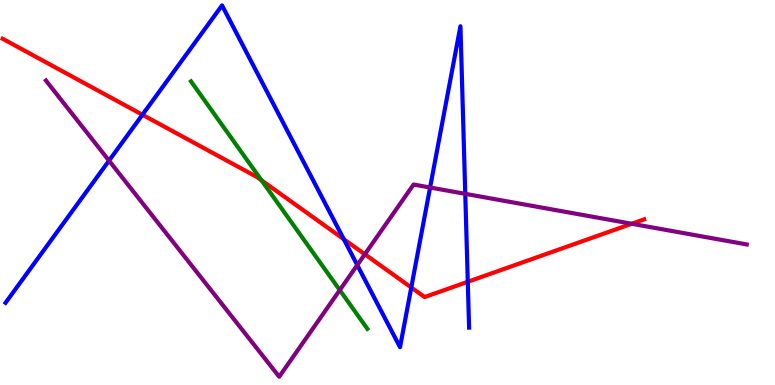[{'lines': ['blue', 'red'], 'intersections': [{'x': 1.84, 'y': 7.02}, {'x': 4.44, 'y': 3.79}, {'x': 5.31, 'y': 2.53}, {'x': 6.04, 'y': 2.68}]}, {'lines': ['green', 'red'], 'intersections': [{'x': 3.37, 'y': 5.32}]}, {'lines': ['purple', 'red'], 'intersections': [{'x': 4.71, 'y': 3.4}, {'x': 8.15, 'y': 4.19}]}, {'lines': ['blue', 'green'], 'intersections': []}, {'lines': ['blue', 'purple'], 'intersections': [{'x': 1.41, 'y': 5.83}, {'x': 4.61, 'y': 3.12}, {'x': 5.55, 'y': 5.13}, {'x': 6.0, 'y': 4.97}]}, {'lines': ['green', 'purple'], 'intersections': [{'x': 4.38, 'y': 2.46}]}]